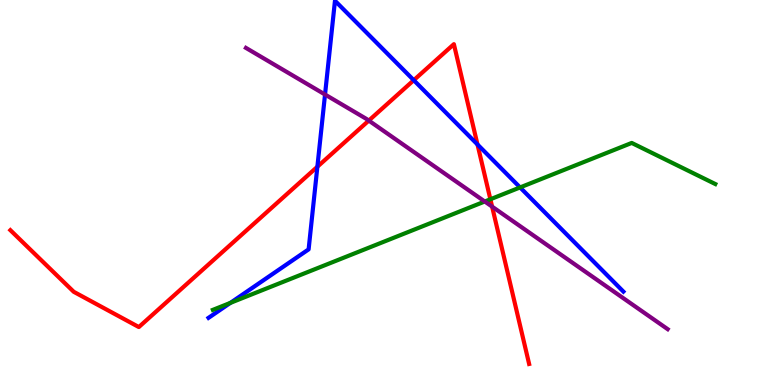[{'lines': ['blue', 'red'], 'intersections': [{'x': 4.1, 'y': 5.67}, {'x': 5.34, 'y': 7.92}, {'x': 6.16, 'y': 6.25}]}, {'lines': ['green', 'red'], 'intersections': [{'x': 6.33, 'y': 4.82}]}, {'lines': ['purple', 'red'], 'intersections': [{'x': 4.76, 'y': 6.87}, {'x': 6.35, 'y': 4.63}]}, {'lines': ['blue', 'green'], 'intersections': [{'x': 2.97, 'y': 2.13}, {'x': 6.71, 'y': 5.13}]}, {'lines': ['blue', 'purple'], 'intersections': [{'x': 4.19, 'y': 7.54}]}, {'lines': ['green', 'purple'], 'intersections': [{'x': 6.25, 'y': 4.77}]}]